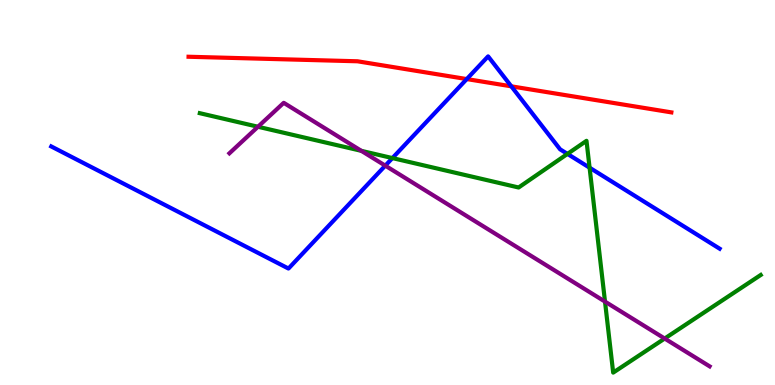[{'lines': ['blue', 'red'], 'intersections': [{'x': 6.02, 'y': 7.95}, {'x': 6.6, 'y': 7.76}]}, {'lines': ['green', 'red'], 'intersections': []}, {'lines': ['purple', 'red'], 'intersections': []}, {'lines': ['blue', 'green'], 'intersections': [{'x': 5.06, 'y': 5.89}, {'x': 7.32, 'y': 6.0}, {'x': 7.61, 'y': 5.64}]}, {'lines': ['blue', 'purple'], 'intersections': [{'x': 4.97, 'y': 5.7}]}, {'lines': ['green', 'purple'], 'intersections': [{'x': 3.33, 'y': 6.71}, {'x': 4.66, 'y': 6.08}, {'x': 7.81, 'y': 2.17}, {'x': 8.58, 'y': 1.21}]}]